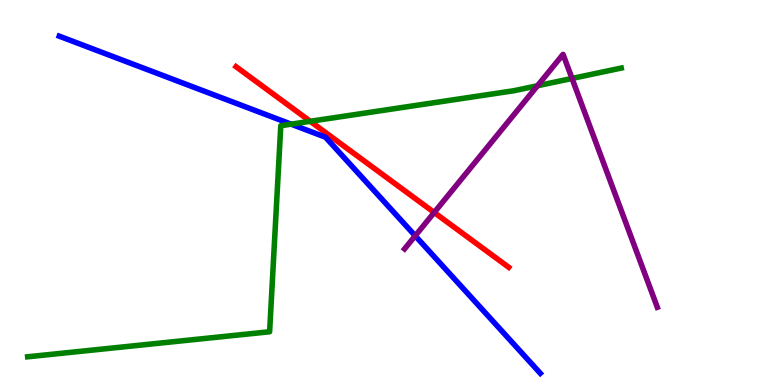[{'lines': ['blue', 'red'], 'intersections': []}, {'lines': ['green', 'red'], 'intersections': [{'x': 4.0, 'y': 6.85}]}, {'lines': ['purple', 'red'], 'intersections': [{'x': 5.6, 'y': 4.48}]}, {'lines': ['blue', 'green'], 'intersections': [{'x': 3.76, 'y': 6.77}]}, {'lines': ['blue', 'purple'], 'intersections': [{'x': 5.36, 'y': 3.87}]}, {'lines': ['green', 'purple'], 'intersections': [{'x': 6.94, 'y': 7.77}, {'x': 7.38, 'y': 7.96}]}]